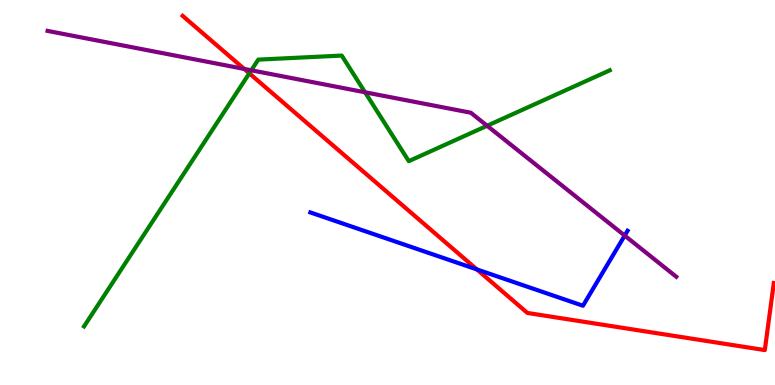[{'lines': ['blue', 'red'], 'intersections': [{'x': 6.15, 'y': 3.0}]}, {'lines': ['green', 'red'], 'intersections': [{'x': 3.22, 'y': 8.1}]}, {'lines': ['purple', 'red'], 'intersections': [{'x': 3.15, 'y': 8.21}]}, {'lines': ['blue', 'green'], 'intersections': []}, {'lines': ['blue', 'purple'], 'intersections': [{'x': 8.06, 'y': 3.88}]}, {'lines': ['green', 'purple'], 'intersections': [{'x': 3.24, 'y': 8.17}, {'x': 4.71, 'y': 7.6}, {'x': 6.29, 'y': 6.73}]}]